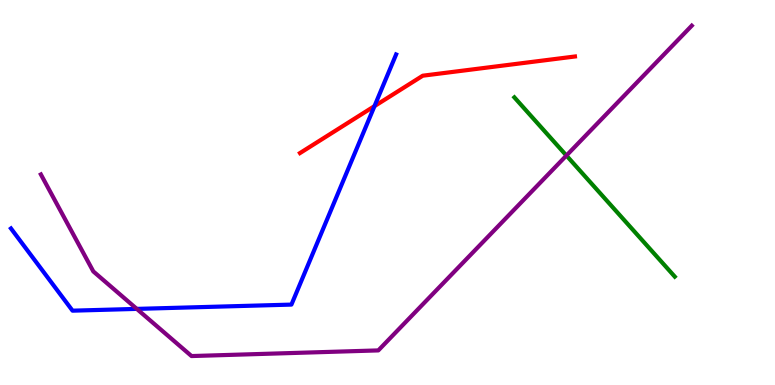[{'lines': ['blue', 'red'], 'intersections': [{'x': 4.83, 'y': 7.24}]}, {'lines': ['green', 'red'], 'intersections': []}, {'lines': ['purple', 'red'], 'intersections': []}, {'lines': ['blue', 'green'], 'intersections': []}, {'lines': ['blue', 'purple'], 'intersections': [{'x': 1.77, 'y': 1.98}]}, {'lines': ['green', 'purple'], 'intersections': [{'x': 7.31, 'y': 5.96}]}]